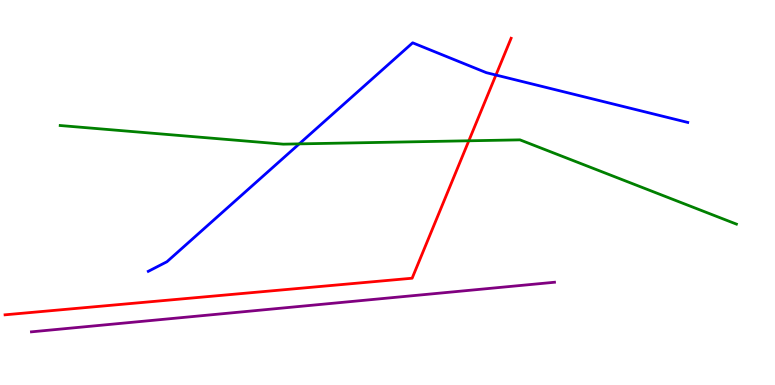[{'lines': ['blue', 'red'], 'intersections': [{'x': 6.4, 'y': 8.05}]}, {'lines': ['green', 'red'], 'intersections': [{'x': 6.05, 'y': 6.34}]}, {'lines': ['purple', 'red'], 'intersections': []}, {'lines': ['blue', 'green'], 'intersections': [{'x': 3.86, 'y': 6.26}]}, {'lines': ['blue', 'purple'], 'intersections': []}, {'lines': ['green', 'purple'], 'intersections': []}]